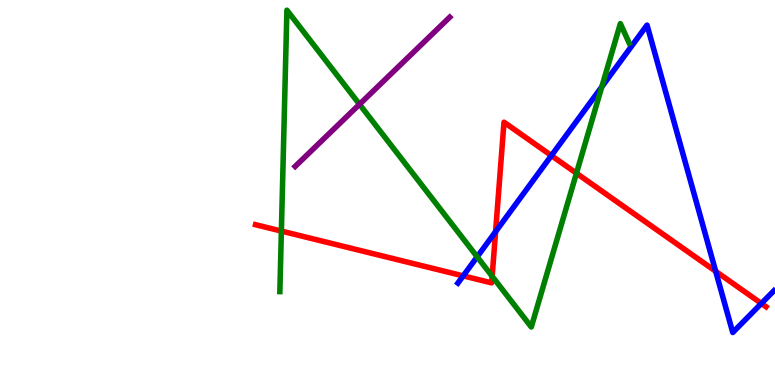[{'lines': ['blue', 'red'], 'intersections': [{'x': 5.98, 'y': 2.83}, {'x': 6.39, 'y': 3.98}, {'x': 7.11, 'y': 5.96}, {'x': 9.23, 'y': 2.95}, {'x': 9.82, 'y': 2.12}]}, {'lines': ['green', 'red'], 'intersections': [{'x': 3.63, 'y': 4.0}, {'x': 6.35, 'y': 2.82}, {'x': 7.44, 'y': 5.5}]}, {'lines': ['purple', 'red'], 'intersections': []}, {'lines': ['blue', 'green'], 'intersections': [{'x': 6.16, 'y': 3.33}, {'x': 7.77, 'y': 7.75}]}, {'lines': ['blue', 'purple'], 'intersections': []}, {'lines': ['green', 'purple'], 'intersections': [{'x': 4.64, 'y': 7.29}]}]